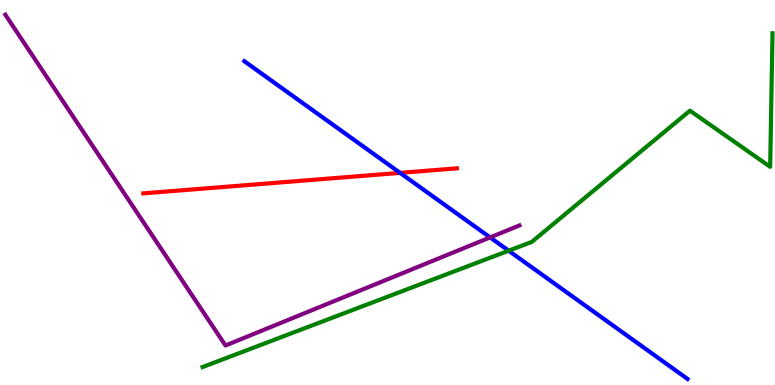[{'lines': ['blue', 'red'], 'intersections': [{'x': 5.16, 'y': 5.51}]}, {'lines': ['green', 'red'], 'intersections': []}, {'lines': ['purple', 'red'], 'intersections': []}, {'lines': ['blue', 'green'], 'intersections': [{'x': 6.56, 'y': 3.49}]}, {'lines': ['blue', 'purple'], 'intersections': [{'x': 6.32, 'y': 3.83}]}, {'lines': ['green', 'purple'], 'intersections': []}]